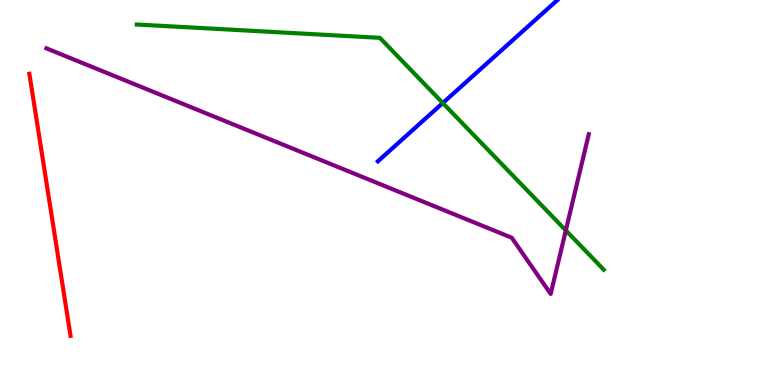[{'lines': ['blue', 'red'], 'intersections': []}, {'lines': ['green', 'red'], 'intersections': []}, {'lines': ['purple', 'red'], 'intersections': []}, {'lines': ['blue', 'green'], 'intersections': [{'x': 5.71, 'y': 7.32}]}, {'lines': ['blue', 'purple'], 'intersections': []}, {'lines': ['green', 'purple'], 'intersections': [{'x': 7.3, 'y': 4.02}]}]